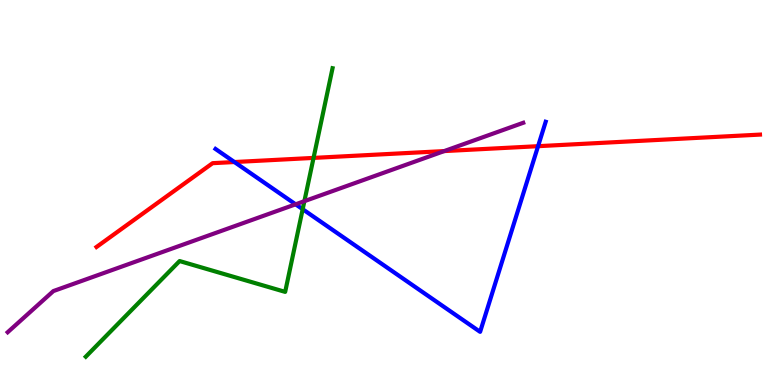[{'lines': ['blue', 'red'], 'intersections': [{'x': 3.02, 'y': 5.79}, {'x': 6.94, 'y': 6.2}]}, {'lines': ['green', 'red'], 'intersections': [{'x': 4.05, 'y': 5.9}]}, {'lines': ['purple', 'red'], 'intersections': [{'x': 5.73, 'y': 6.08}]}, {'lines': ['blue', 'green'], 'intersections': [{'x': 3.91, 'y': 4.57}]}, {'lines': ['blue', 'purple'], 'intersections': [{'x': 3.81, 'y': 4.69}]}, {'lines': ['green', 'purple'], 'intersections': [{'x': 3.93, 'y': 4.77}]}]